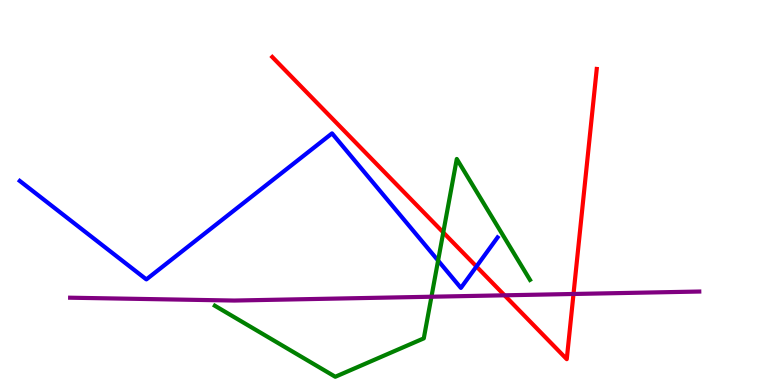[{'lines': ['blue', 'red'], 'intersections': [{'x': 6.15, 'y': 3.08}]}, {'lines': ['green', 'red'], 'intersections': [{'x': 5.72, 'y': 3.96}]}, {'lines': ['purple', 'red'], 'intersections': [{'x': 6.51, 'y': 2.33}, {'x': 7.4, 'y': 2.36}]}, {'lines': ['blue', 'green'], 'intersections': [{'x': 5.65, 'y': 3.23}]}, {'lines': ['blue', 'purple'], 'intersections': []}, {'lines': ['green', 'purple'], 'intersections': [{'x': 5.57, 'y': 2.29}]}]